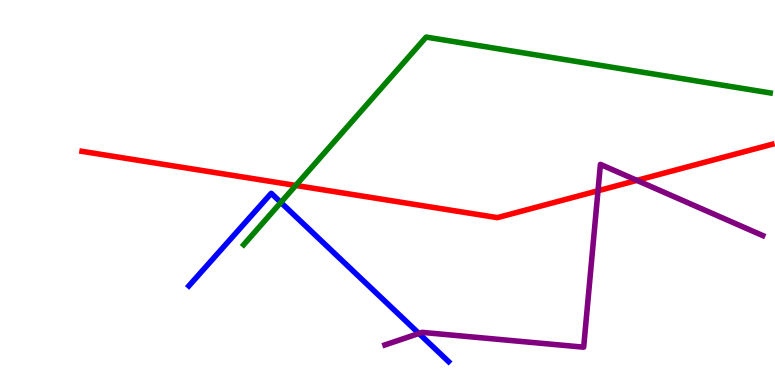[{'lines': ['blue', 'red'], 'intersections': []}, {'lines': ['green', 'red'], 'intersections': [{'x': 3.82, 'y': 5.18}]}, {'lines': ['purple', 'red'], 'intersections': [{'x': 7.72, 'y': 5.05}, {'x': 8.22, 'y': 5.31}]}, {'lines': ['blue', 'green'], 'intersections': [{'x': 3.62, 'y': 4.74}]}, {'lines': ['blue', 'purple'], 'intersections': [{'x': 5.41, 'y': 1.34}]}, {'lines': ['green', 'purple'], 'intersections': []}]